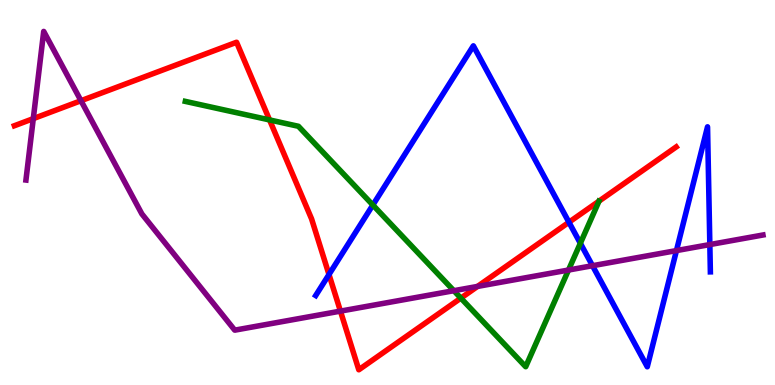[{'lines': ['blue', 'red'], 'intersections': [{'x': 4.24, 'y': 2.87}, {'x': 7.34, 'y': 4.23}]}, {'lines': ['green', 'red'], 'intersections': [{'x': 3.48, 'y': 6.88}, {'x': 5.95, 'y': 2.26}]}, {'lines': ['purple', 'red'], 'intersections': [{'x': 0.429, 'y': 6.92}, {'x': 1.04, 'y': 7.38}, {'x': 4.39, 'y': 1.92}, {'x': 6.16, 'y': 2.56}]}, {'lines': ['blue', 'green'], 'intersections': [{'x': 4.81, 'y': 4.67}, {'x': 7.49, 'y': 3.68}]}, {'lines': ['blue', 'purple'], 'intersections': [{'x': 7.65, 'y': 3.1}, {'x': 8.73, 'y': 3.49}, {'x': 9.16, 'y': 3.65}]}, {'lines': ['green', 'purple'], 'intersections': [{'x': 5.86, 'y': 2.45}, {'x': 7.34, 'y': 2.99}]}]